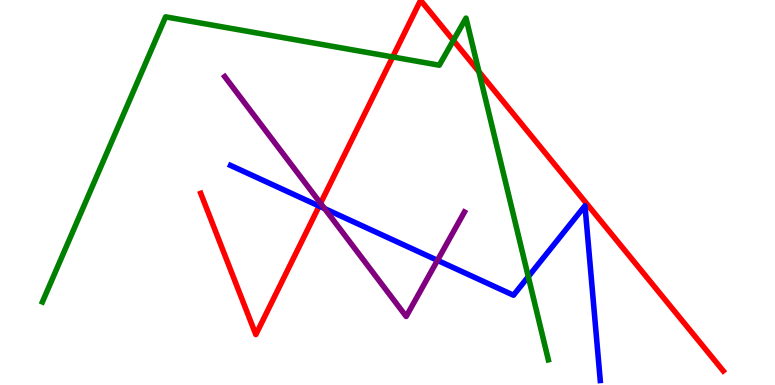[{'lines': ['blue', 'red'], 'intersections': [{'x': 4.12, 'y': 4.65}]}, {'lines': ['green', 'red'], 'intersections': [{'x': 5.07, 'y': 8.52}, {'x': 5.85, 'y': 8.95}, {'x': 6.18, 'y': 8.14}]}, {'lines': ['purple', 'red'], 'intersections': [{'x': 4.14, 'y': 4.72}]}, {'lines': ['blue', 'green'], 'intersections': [{'x': 6.82, 'y': 2.81}]}, {'lines': ['blue', 'purple'], 'intersections': [{'x': 4.19, 'y': 4.58}, {'x': 5.64, 'y': 3.24}]}, {'lines': ['green', 'purple'], 'intersections': []}]